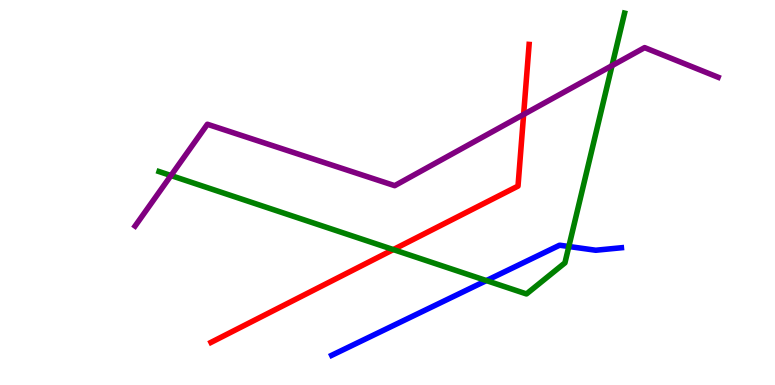[{'lines': ['blue', 'red'], 'intersections': []}, {'lines': ['green', 'red'], 'intersections': [{'x': 5.07, 'y': 3.52}]}, {'lines': ['purple', 'red'], 'intersections': [{'x': 6.76, 'y': 7.03}]}, {'lines': ['blue', 'green'], 'intersections': [{'x': 6.28, 'y': 2.71}, {'x': 7.34, 'y': 3.6}]}, {'lines': ['blue', 'purple'], 'intersections': []}, {'lines': ['green', 'purple'], 'intersections': [{'x': 2.21, 'y': 5.44}, {'x': 7.9, 'y': 8.3}]}]